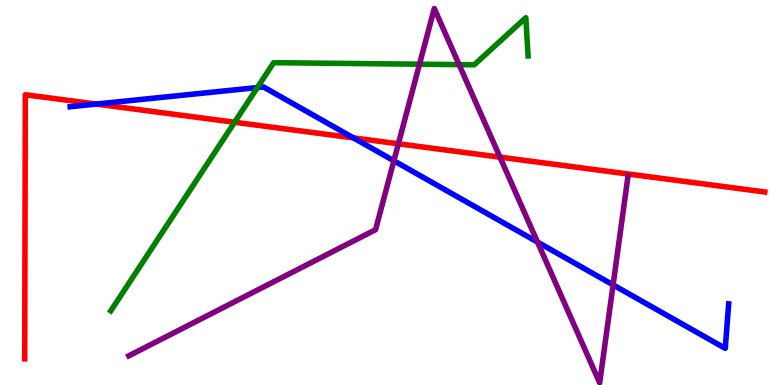[{'lines': ['blue', 'red'], 'intersections': [{'x': 1.24, 'y': 7.3}, {'x': 4.56, 'y': 6.42}]}, {'lines': ['green', 'red'], 'intersections': [{'x': 3.03, 'y': 6.82}]}, {'lines': ['purple', 'red'], 'intersections': [{'x': 5.14, 'y': 6.27}, {'x': 6.45, 'y': 5.92}]}, {'lines': ['blue', 'green'], 'intersections': [{'x': 3.32, 'y': 7.73}]}, {'lines': ['blue', 'purple'], 'intersections': [{'x': 5.08, 'y': 5.82}, {'x': 6.94, 'y': 3.71}, {'x': 7.91, 'y': 2.6}]}, {'lines': ['green', 'purple'], 'intersections': [{'x': 5.41, 'y': 8.33}, {'x': 5.92, 'y': 8.32}]}]